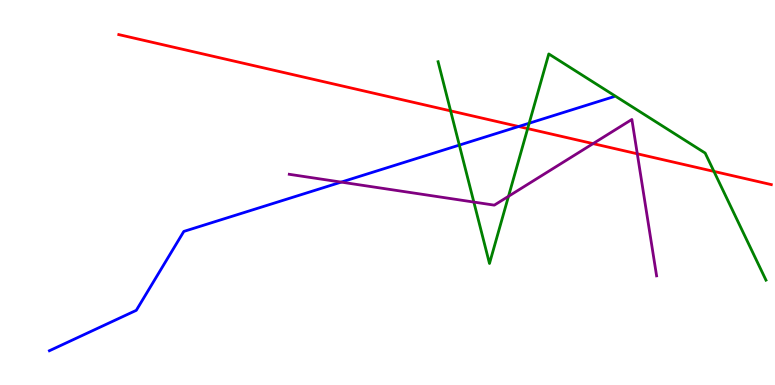[{'lines': ['blue', 'red'], 'intersections': [{'x': 6.69, 'y': 6.71}]}, {'lines': ['green', 'red'], 'intersections': [{'x': 5.81, 'y': 7.12}, {'x': 6.81, 'y': 6.66}, {'x': 9.21, 'y': 5.55}]}, {'lines': ['purple', 'red'], 'intersections': [{'x': 7.65, 'y': 6.27}, {'x': 8.22, 'y': 6.01}]}, {'lines': ['blue', 'green'], 'intersections': [{'x': 5.93, 'y': 6.23}, {'x': 6.83, 'y': 6.8}]}, {'lines': ['blue', 'purple'], 'intersections': [{'x': 4.4, 'y': 5.27}]}, {'lines': ['green', 'purple'], 'intersections': [{'x': 6.11, 'y': 4.75}, {'x': 6.56, 'y': 4.9}]}]